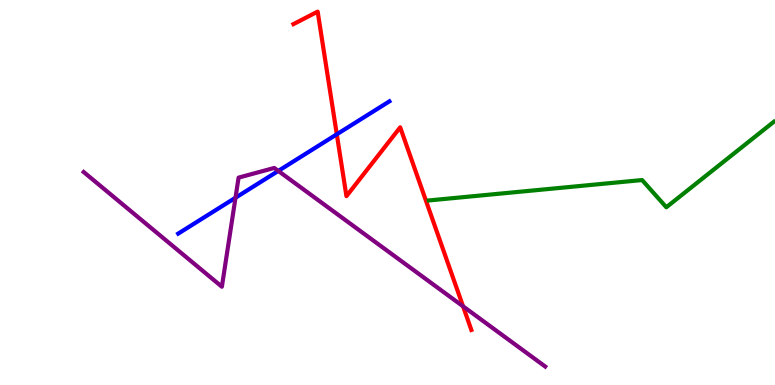[{'lines': ['blue', 'red'], 'intersections': [{'x': 4.35, 'y': 6.51}]}, {'lines': ['green', 'red'], 'intersections': []}, {'lines': ['purple', 'red'], 'intersections': [{'x': 5.97, 'y': 2.04}]}, {'lines': ['blue', 'green'], 'intersections': []}, {'lines': ['blue', 'purple'], 'intersections': [{'x': 3.04, 'y': 4.86}, {'x': 3.59, 'y': 5.56}]}, {'lines': ['green', 'purple'], 'intersections': []}]